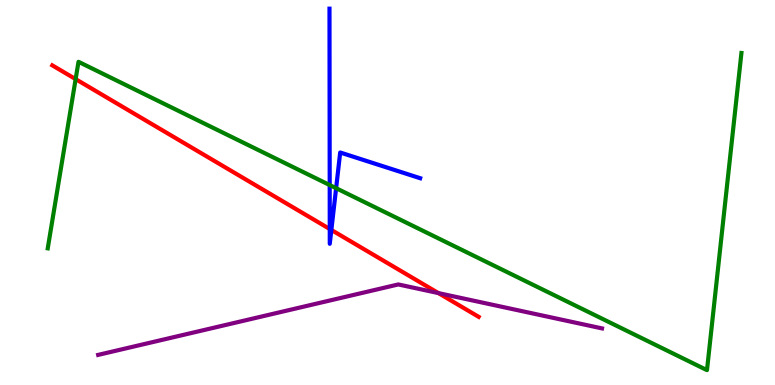[{'lines': ['blue', 'red'], 'intersections': [{'x': 4.25, 'y': 4.05}, {'x': 4.28, 'y': 4.03}]}, {'lines': ['green', 'red'], 'intersections': [{'x': 0.976, 'y': 7.94}]}, {'lines': ['purple', 'red'], 'intersections': [{'x': 5.66, 'y': 2.39}]}, {'lines': ['blue', 'green'], 'intersections': [{'x': 4.25, 'y': 5.19}, {'x': 4.34, 'y': 5.11}]}, {'lines': ['blue', 'purple'], 'intersections': []}, {'lines': ['green', 'purple'], 'intersections': []}]